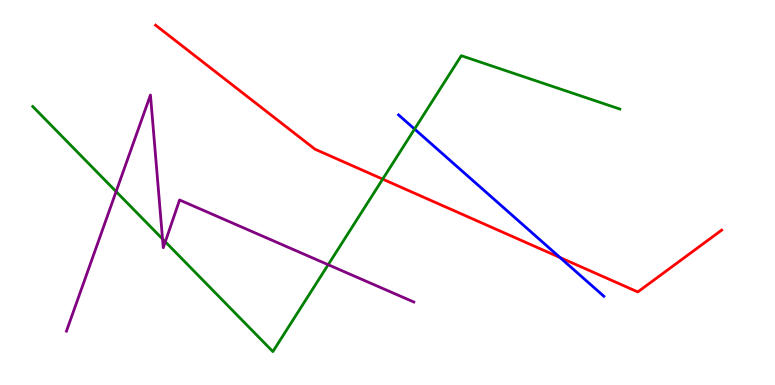[{'lines': ['blue', 'red'], 'intersections': [{'x': 7.23, 'y': 3.31}]}, {'lines': ['green', 'red'], 'intersections': [{'x': 4.94, 'y': 5.35}]}, {'lines': ['purple', 'red'], 'intersections': []}, {'lines': ['blue', 'green'], 'intersections': [{'x': 5.35, 'y': 6.65}]}, {'lines': ['blue', 'purple'], 'intersections': []}, {'lines': ['green', 'purple'], 'intersections': [{'x': 1.5, 'y': 5.02}, {'x': 2.1, 'y': 3.79}, {'x': 2.13, 'y': 3.72}, {'x': 4.23, 'y': 3.12}]}]